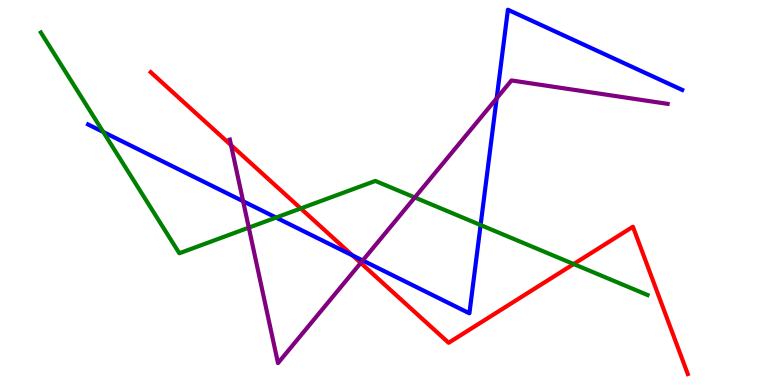[{'lines': ['blue', 'red'], 'intersections': [{'x': 4.55, 'y': 3.37}]}, {'lines': ['green', 'red'], 'intersections': [{'x': 3.88, 'y': 4.59}, {'x': 7.4, 'y': 3.14}]}, {'lines': ['purple', 'red'], 'intersections': [{'x': 2.98, 'y': 6.23}, {'x': 4.65, 'y': 3.17}]}, {'lines': ['blue', 'green'], 'intersections': [{'x': 1.33, 'y': 6.57}, {'x': 3.56, 'y': 4.35}, {'x': 6.2, 'y': 4.15}]}, {'lines': ['blue', 'purple'], 'intersections': [{'x': 3.14, 'y': 4.77}, {'x': 4.68, 'y': 3.23}, {'x': 6.41, 'y': 7.45}]}, {'lines': ['green', 'purple'], 'intersections': [{'x': 3.21, 'y': 4.09}, {'x': 5.35, 'y': 4.87}]}]